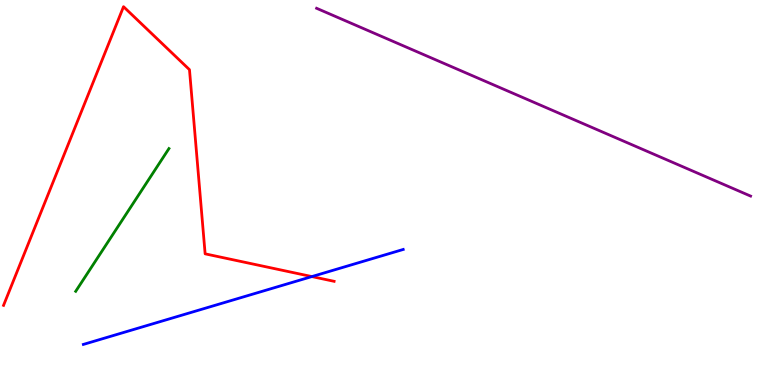[{'lines': ['blue', 'red'], 'intersections': [{'x': 4.02, 'y': 2.82}]}, {'lines': ['green', 'red'], 'intersections': []}, {'lines': ['purple', 'red'], 'intersections': []}, {'lines': ['blue', 'green'], 'intersections': []}, {'lines': ['blue', 'purple'], 'intersections': []}, {'lines': ['green', 'purple'], 'intersections': []}]